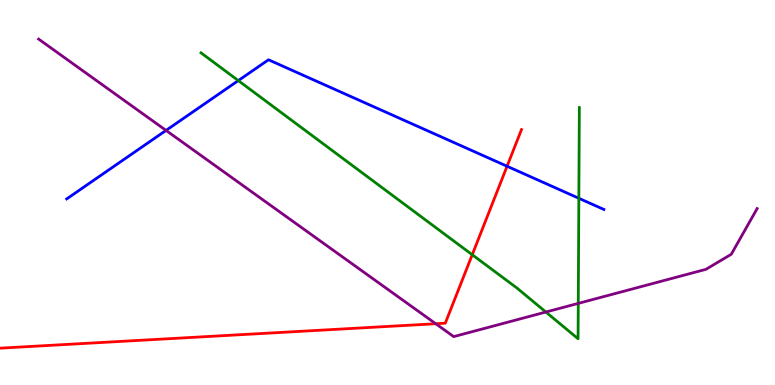[{'lines': ['blue', 'red'], 'intersections': [{'x': 6.54, 'y': 5.68}]}, {'lines': ['green', 'red'], 'intersections': [{'x': 6.09, 'y': 3.38}]}, {'lines': ['purple', 'red'], 'intersections': [{'x': 5.62, 'y': 1.59}]}, {'lines': ['blue', 'green'], 'intersections': [{'x': 3.07, 'y': 7.91}, {'x': 7.47, 'y': 4.85}]}, {'lines': ['blue', 'purple'], 'intersections': [{'x': 2.14, 'y': 6.61}]}, {'lines': ['green', 'purple'], 'intersections': [{'x': 7.04, 'y': 1.9}, {'x': 7.46, 'y': 2.12}]}]